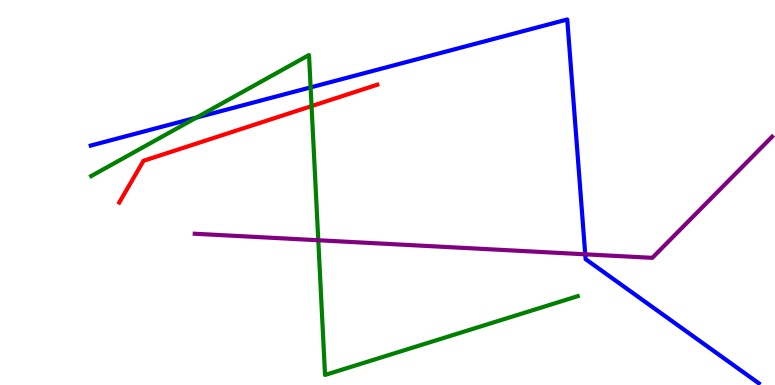[{'lines': ['blue', 'red'], 'intersections': []}, {'lines': ['green', 'red'], 'intersections': [{'x': 4.02, 'y': 7.24}]}, {'lines': ['purple', 'red'], 'intersections': []}, {'lines': ['blue', 'green'], 'intersections': [{'x': 2.53, 'y': 6.95}, {'x': 4.01, 'y': 7.73}]}, {'lines': ['blue', 'purple'], 'intersections': [{'x': 7.55, 'y': 3.39}]}, {'lines': ['green', 'purple'], 'intersections': [{'x': 4.11, 'y': 3.76}]}]